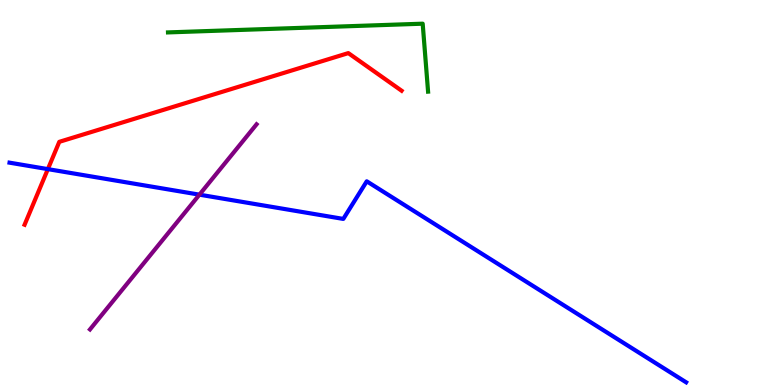[{'lines': ['blue', 'red'], 'intersections': [{'x': 0.618, 'y': 5.61}]}, {'lines': ['green', 'red'], 'intersections': []}, {'lines': ['purple', 'red'], 'intersections': []}, {'lines': ['blue', 'green'], 'intersections': []}, {'lines': ['blue', 'purple'], 'intersections': [{'x': 2.57, 'y': 4.94}]}, {'lines': ['green', 'purple'], 'intersections': []}]